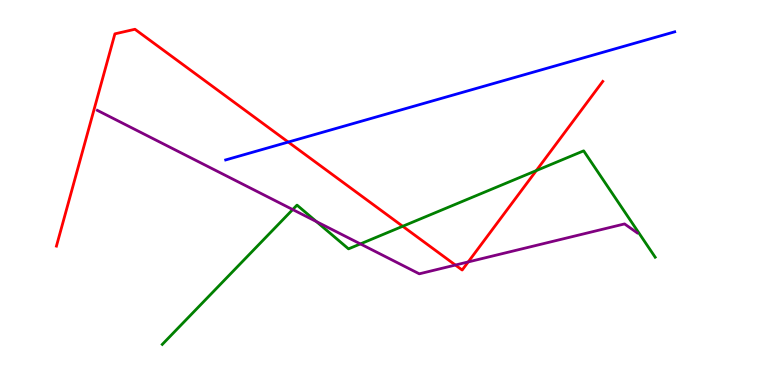[{'lines': ['blue', 'red'], 'intersections': [{'x': 3.72, 'y': 6.31}]}, {'lines': ['green', 'red'], 'intersections': [{'x': 5.2, 'y': 4.12}, {'x': 6.92, 'y': 5.57}]}, {'lines': ['purple', 'red'], 'intersections': [{'x': 5.88, 'y': 3.12}, {'x': 6.04, 'y': 3.2}]}, {'lines': ['blue', 'green'], 'intersections': []}, {'lines': ['blue', 'purple'], 'intersections': []}, {'lines': ['green', 'purple'], 'intersections': [{'x': 3.78, 'y': 4.56}, {'x': 4.08, 'y': 4.25}, {'x': 4.65, 'y': 3.66}]}]